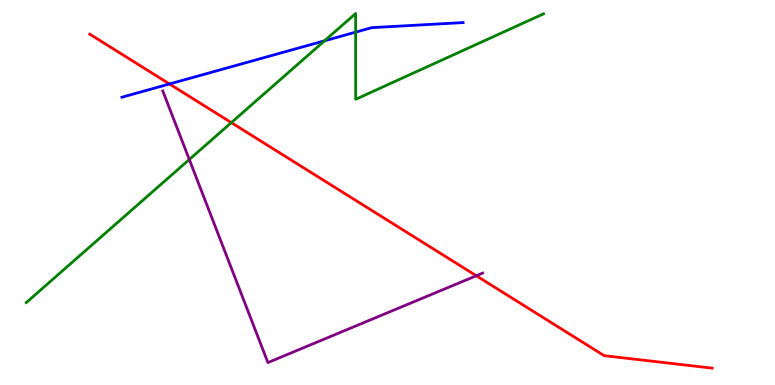[{'lines': ['blue', 'red'], 'intersections': [{'x': 2.19, 'y': 7.82}]}, {'lines': ['green', 'red'], 'intersections': [{'x': 2.98, 'y': 6.81}]}, {'lines': ['purple', 'red'], 'intersections': [{'x': 6.15, 'y': 2.84}]}, {'lines': ['blue', 'green'], 'intersections': [{'x': 4.19, 'y': 8.94}, {'x': 4.59, 'y': 9.17}]}, {'lines': ['blue', 'purple'], 'intersections': []}, {'lines': ['green', 'purple'], 'intersections': [{'x': 2.44, 'y': 5.86}]}]